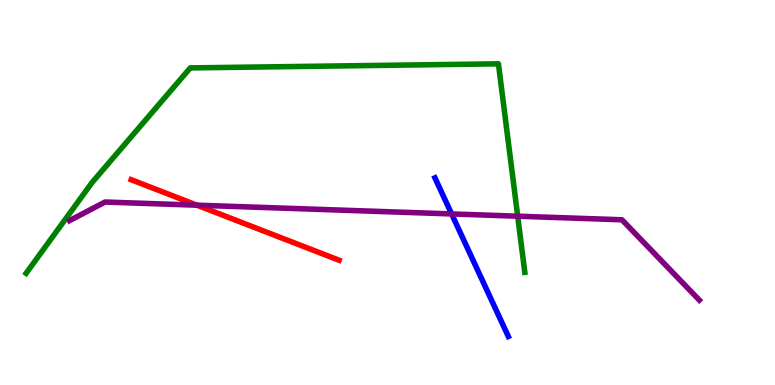[{'lines': ['blue', 'red'], 'intersections': []}, {'lines': ['green', 'red'], 'intersections': []}, {'lines': ['purple', 'red'], 'intersections': [{'x': 2.54, 'y': 4.67}]}, {'lines': ['blue', 'green'], 'intersections': []}, {'lines': ['blue', 'purple'], 'intersections': [{'x': 5.83, 'y': 4.44}]}, {'lines': ['green', 'purple'], 'intersections': [{'x': 6.68, 'y': 4.38}]}]